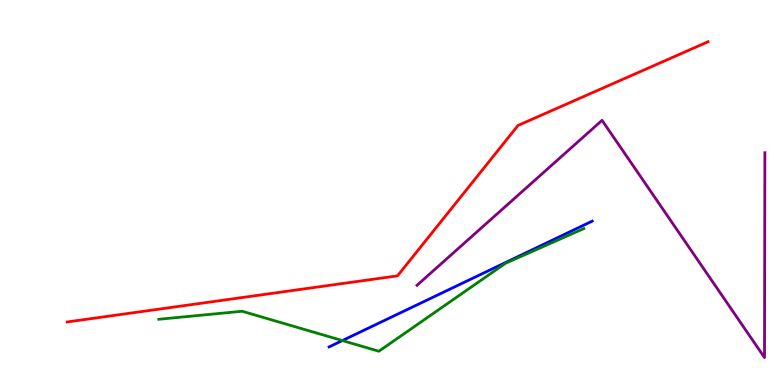[{'lines': ['blue', 'red'], 'intersections': []}, {'lines': ['green', 'red'], 'intersections': []}, {'lines': ['purple', 'red'], 'intersections': []}, {'lines': ['blue', 'green'], 'intersections': [{'x': 4.42, 'y': 1.15}]}, {'lines': ['blue', 'purple'], 'intersections': []}, {'lines': ['green', 'purple'], 'intersections': []}]